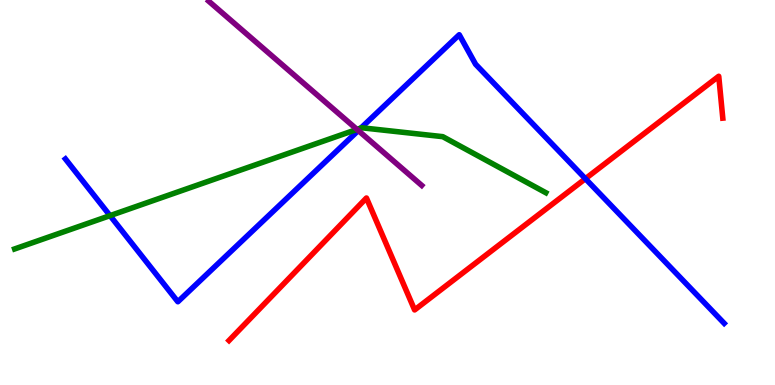[{'lines': ['blue', 'red'], 'intersections': [{'x': 7.55, 'y': 5.36}]}, {'lines': ['green', 'red'], 'intersections': []}, {'lines': ['purple', 'red'], 'intersections': []}, {'lines': ['blue', 'green'], 'intersections': [{'x': 1.42, 'y': 4.4}, {'x': 4.66, 'y': 6.68}]}, {'lines': ['blue', 'purple'], 'intersections': [{'x': 4.62, 'y': 6.61}]}, {'lines': ['green', 'purple'], 'intersections': [{'x': 4.61, 'y': 6.64}]}]